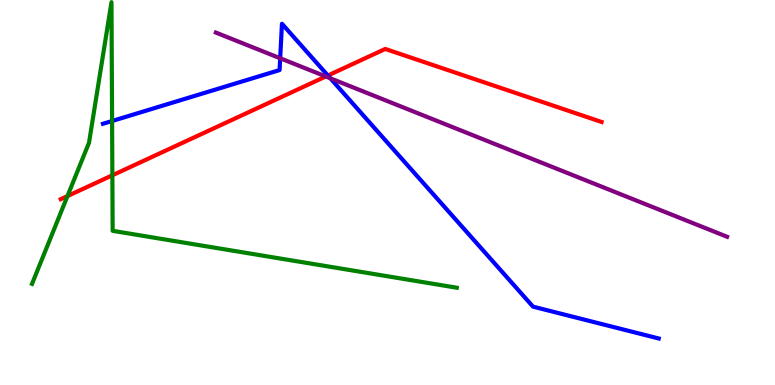[{'lines': ['blue', 'red'], 'intersections': [{'x': 4.23, 'y': 8.04}]}, {'lines': ['green', 'red'], 'intersections': [{'x': 0.871, 'y': 4.91}, {'x': 1.45, 'y': 5.45}]}, {'lines': ['purple', 'red'], 'intersections': [{'x': 4.2, 'y': 8.01}]}, {'lines': ['blue', 'green'], 'intersections': [{'x': 1.45, 'y': 6.86}]}, {'lines': ['blue', 'purple'], 'intersections': [{'x': 3.62, 'y': 8.49}, {'x': 4.26, 'y': 7.97}]}, {'lines': ['green', 'purple'], 'intersections': []}]